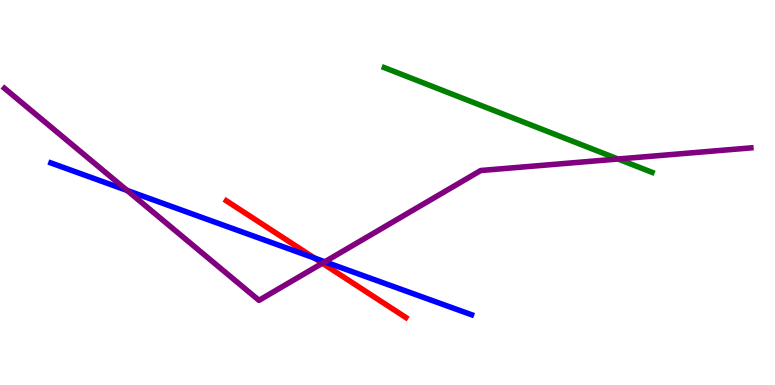[{'lines': ['blue', 'red'], 'intersections': [{'x': 4.06, 'y': 3.3}]}, {'lines': ['green', 'red'], 'intersections': []}, {'lines': ['purple', 'red'], 'intersections': [{'x': 4.16, 'y': 3.16}]}, {'lines': ['blue', 'green'], 'intersections': []}, {'lines': ['blue', 'purple'], 'intersections': [{'x': 1.64, 'y': 5.05}, {'x': 4.19, 'y': 3.2}]}, {'lines': ['green', 'purple'], 'intersections': [{'x': 7.97, 'y': 5.87}]}]